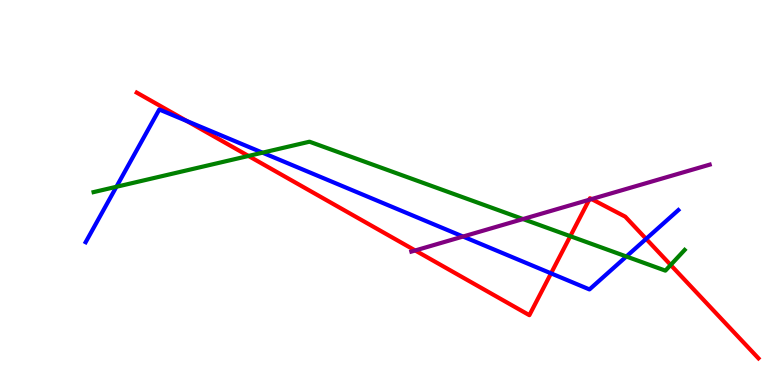[{'lines': ['blue', 'red'], 'intersections': [{'x': 2.41, 'y': 6.86}, {'x': 7.11, 'y': 2.9}, {'x': 8.34, 'y': 3.8}]}, {'lines': ['green', 'red'], 'intersections': [{'x': 3.21, 'y': 5.95}, {'x': 7.36, 'y': 3.87}, {'x': 8.65, 'y': 3.12}]}, {'lines': ['purple', 'red'], 'intersections': [{'x': 5.36, 'y': 3.49}, {'x': 7.6, 'y': 4.81}, {'x': 7.63, 'y': 4.83}]}, {'lines': ['blue', 'green'], 'intersections': [{'x': 1.5, 'y': 5.15}, {'x': 3.39, 'y': 6.03}, {'x': 8.08, 'y': 3.34}]}, {'lines': ['blue', 'purple'], 'intersections': [{'x': 5.97, 'y': 3.86}]}, {'lines': ['green', 'purple'], 'intersections': [{'x': 6.75, 'y': 4.31}]}]